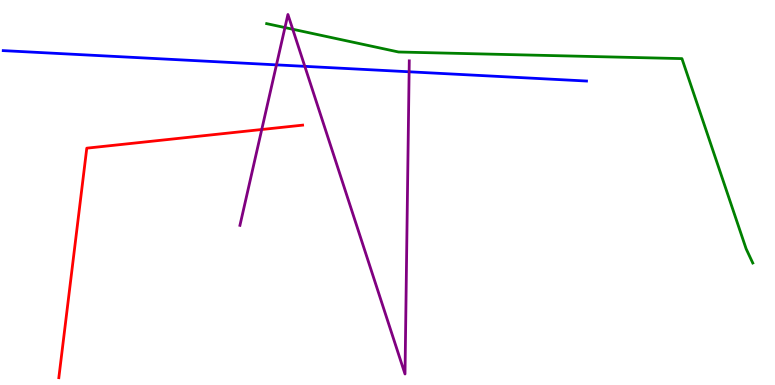[{'lines': ['blue', 'red'], 'intersections': []}, {'lines': ['green', 'red'], 'intersections': []}, {'lines': ['purple', 'red'], 'intersections': [{'x': 3.38, 'y': 6.64}]}, {'lines': ['blue', 'green'], 'intersections': []}, {'lines': ['blue', 'purple'], 'intersections': [{'x': 3.57, 'y': 8.32}, {'x': 3.93, 'y': 8.28}, {'x': 5.28, 'y': 8.14}]}, {'lines': ['green', 'purple'], 'intersections': [{'x': 3.68, 'y': 9.28}, {'x': 3.78, 'y': 9.24}]}]